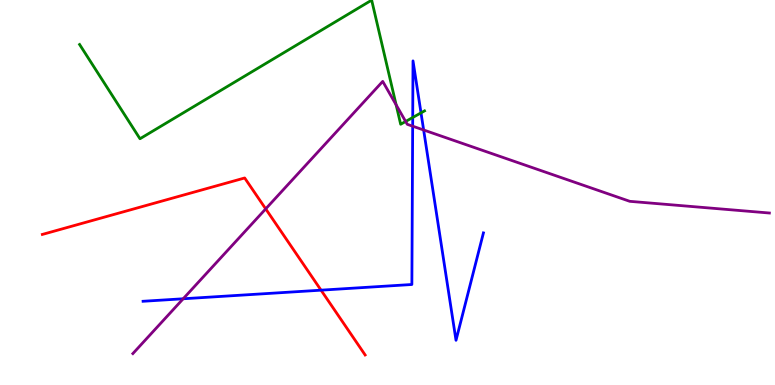[{'lines': ['blue', 'red'], 'intersections': [{'x': 4.14, 'y': 2.46}]}, {'lines': ['green', 'red'], 'intersections': []}, {'lines': ['purple', 'red'], 'intersections': [{'x': 3.43, 'y': 4.57}]}, {'lines': ['blue', 'green'], 'intersections': [{'x': 5.33, 'y': 6.95}, {'x': 5.43, 'y': 7.07}]}, {'lines': ['blue', 'purple'], 'intersections': [{'x': 2.36, 'y': 2.24}, {'x': 5.32, 'y': 6.72}, {'x': 5.47, 'y': 6.62}]}, {'lines': ['green', 'purple'], 'intersections': [{'x': 5.11, 'y': 7.28}, {'x': 5.23, 'y': 6.84}]}]